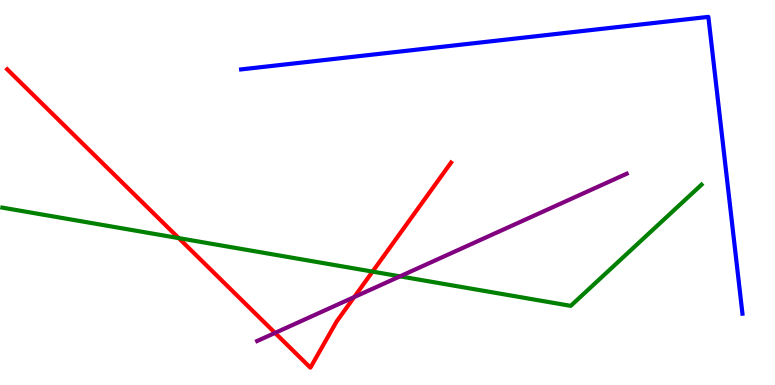[{'lines': ['blue', 'red'], 'intersections': []}, {'lines': ['green', 'red'], 'intersections': [{'x': 2.31, 'y': 3.82}, {'x': 4.81, 'y': 2.95}]}, {'lines': ['purple', 'red'], 'intersections': [{'x': 3.55, 'y': 1.35}, {'x': 4.57, 'y': 2.28}]}, {'lines': ['blue', 'green'], 'intersections': []}, {'lines': ['blue', 'purple'], 'intersections': []}, {'lines': ['green', 'purple'], 'intersections': [{'x': 5.16, 'y': 2.82}]}]